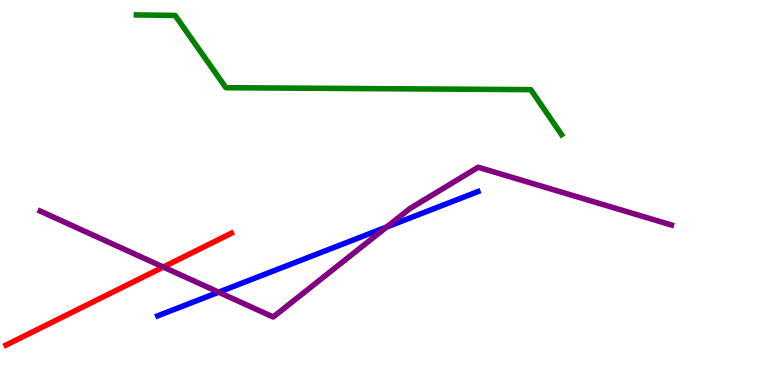[{'lines': ['blue', 'red'], 'intersections': []}, {'lines': ['green', 'red'], 'intersections': []}, {'lines': ['purple', 'red'], 'intersections': [{'x': 2.11, 'y': 3.06}]}, {'lines': ['blue', 'green'], 'intersections': []}, {'lines': ['blue', 'purple'], 'intersections': [{'x': 2.82, 'y': 2.41}, {'x': 4.99, 'y': 4.1}]}, {'lines': ['green', 'purple'], 'intersections': []}]